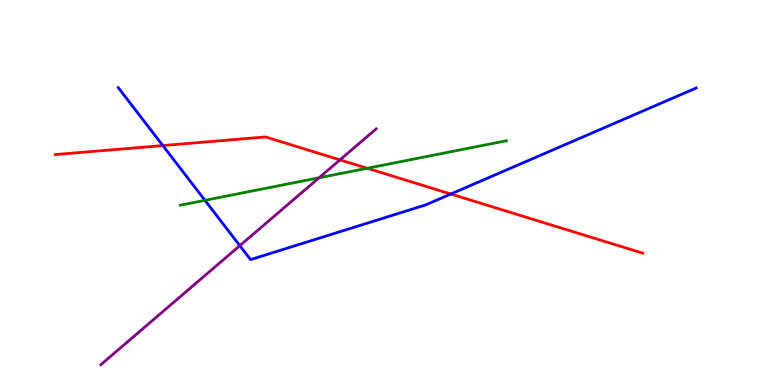[{'lines': ['blue', 'red'], 'intersections': [{'x': 2.1, 'y': 6.22}, {'x': 5.82, 'y': 4.96}]}, {'lines': ['green', 'red'], 'intersections': [{'x': 4.74, 'y': 5.63}]}, {'lines': ['purple', 'red'], 'intersections': [{'x': 4.39, 'y': 5.85}]}, {'lines': ['blue', 'green'], 'intersections': [{'x': 2.64, 'y': 4.8}]}, {'lines': ['blue', 'purple'], 'intersections': [{'x': 3.09, 'y': 3.62}]}, {'lines': ['green', 'purple'], 'intersections': [{'x': 4.12, 'y': 5.38}]}]